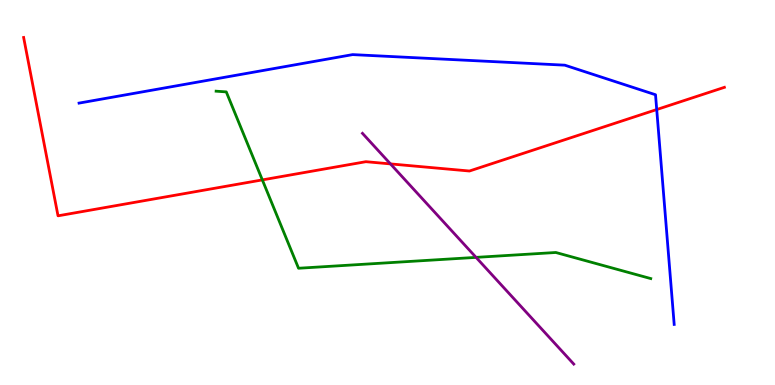[{'lines': ['blue', 'red'], 'intersections': [{'x': 8.47, 'y': 7.15}]}, {'lines': ['green', 'red'], 'intersections': [{'x': 3.38, 'y': 5.33}]}, {'lines': ['purple', 'red'], 'intersections': [{'x': 5.04, 'y': 5.74}]}, {'lines': ['blue', 'green'], 'intersections': []}, {'lines': ['blue', 'purple'], 'intersections': []}, {'lines': ['green', 'purple'], 'intersections': [{'x': 6.14, 'y': 3.31}]}]